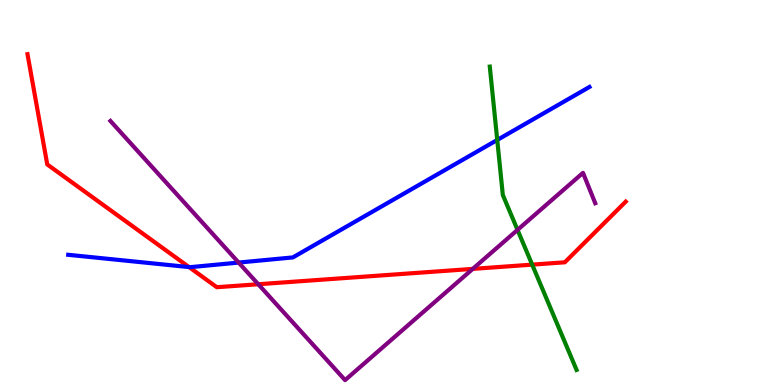[{'lines': ['blue', 'red'], 'intersections': [{'x': 2.44, 'y': 3.06}]}, {'lines': ['green', 'red'], 'intersections': [{'x': 6.87, 'y': 3.13}]}, {'lines': ['purple', 'red'], 'intersections': [{'x': 3.33, 'y': 2.62}, {'x': 6.1, 'y': 3.02}]}, {'lines': ['blue', 'green'], 'intersections': [{'x': 6.42, 'y': 6.36}]}, {'lines': ['blue', 'purple'], 'intersections': [{'x': 3.08, 'y': 3.18}]}, {'lines': ['green', 'purple'], 'intersections': [{'x': 6.68, 'y': 4.03}]}]